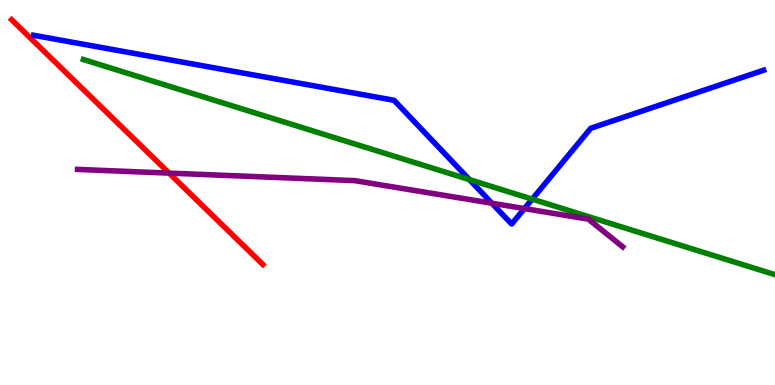[{'lines': ['blue', 'red'], 'intersections': []}, {'lines': ['green', 'red'], 'intersections': []}, {'lines': ['purple', 'red'], 'intersections': [{'x': 2.18, 'y': 5.5}]}, {'lines': ['blue', 'green'], 'intersections': [{'x': 6.06, 'y': 5.34}, {'x': 6.87, 'y': 4.83}]}, {'lines': ['blue', 'purple'], 'intersections': [{'x': 6.35, 'y': 4.72}, {'x': 6.77, 'y': 4.58}]}, {'lines': ['green', 'purple'], 'intersections': []}]